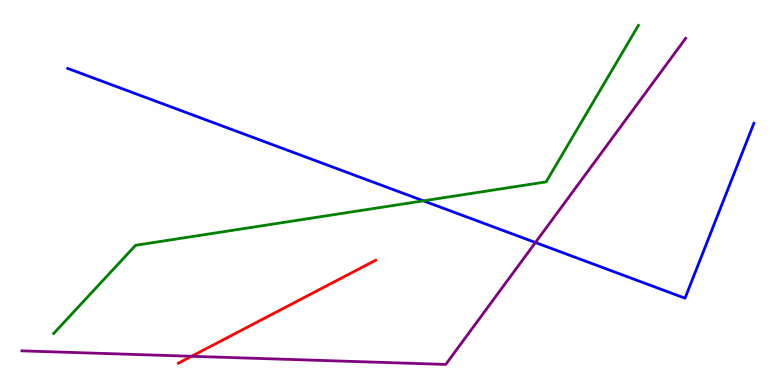[{'lines': ['blue', 'red'], 'intersections': []}, {'lines': ['green', 'red'], 'intersections': []}, {'lines': ['purple', 'red'], 'intersections': [{'x': 2.47, 'y': 0.746}]}, {'lines': ['blue', 'green'], 'intersections': [{'x': 5.46, 'y': 4.78}]}, {'lines': ['blue', 'purple'], 'intersections': [{'x': 6.91, 'y': 3.7}]}, {'lines': ['green', 'purple'], 'intersections': []}]